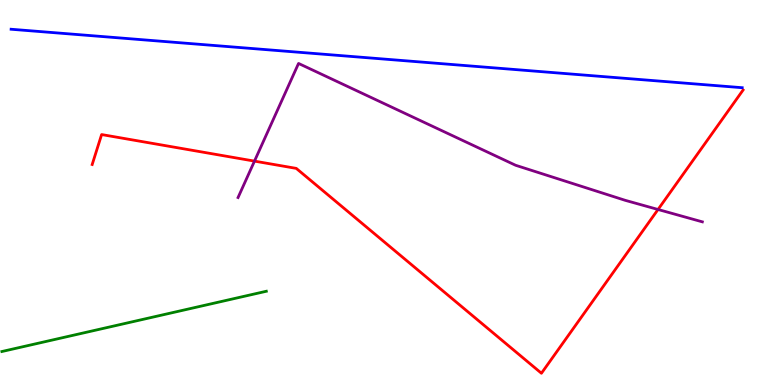[{'lines': ['blue', 'red'], 'intersections': []}, {'lines': ['green', 'red'], 'intersections': []}, {'lines': ['purple', 'red'], 'intersections': [{'x': 3.28, 'y': 5.82}, {'x': 8.49, 'y': 4.56}]}, {'lines': ['blue', 'green'], 'intersections': []}, {'lines': ['blue', 'purple'], 'intersections': []}, {'lines': ['green', 'purple'], 'intersections': []}]